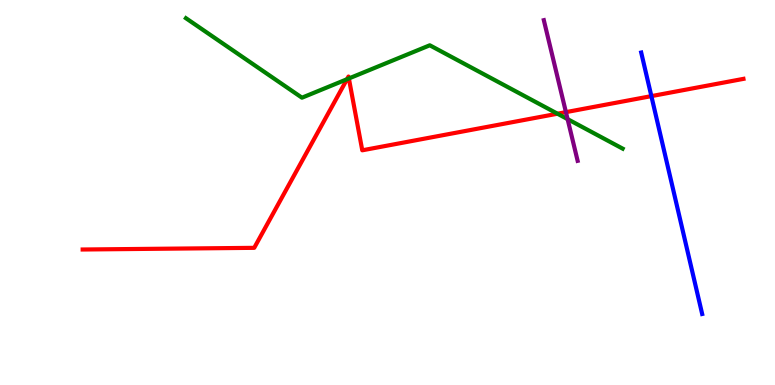[{'lines': ['blue', 'red'], 'intersections': [{'x': 8.4, 'y': 7.5}]}, {'lines': ['green', 'red'], 'intersections': [{'x': 4.48, 'y': 7.94}, {'x': 4.5, 'y': 7.96}, {'x': 7.19, 'y': 7.05}]}, {'lines': ['purple', 'red'], 'intersections': [{'x': 7.3, 'y': 7.09}]}, {'lines': ['blue', 'green'], 'intersections': []}, {'lines': ['blue', 'purple'], 'intersections': []}, {'lines': ['green', 'purple'], 'intersections': [{'x': 7.32, 'y': 6.91}]}]